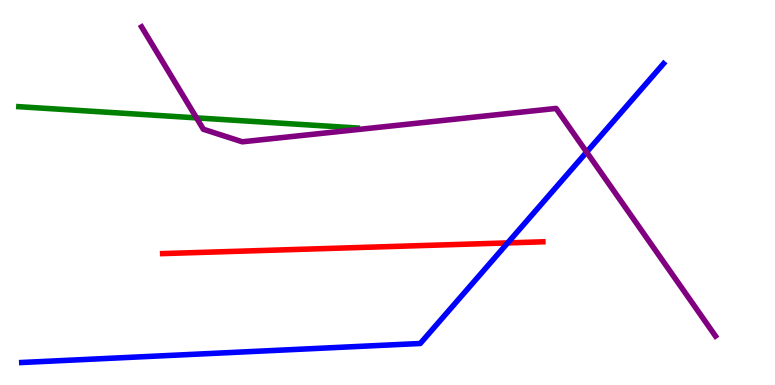[{'lines': ['blue', 'red'], 'intersections': [{'x': 6.55, 'y': 3.69}]}, {'lines': ['green', 'red'], 'intersections': []}, {'lines': ['purple', 'red'], 'intersections': []}, {'lines': ['blue', 'green'], 'intersections': []}, {'lines': ['blue', 'purple'], 'intersections': [{'x': 7.57, 'y': 6.05}]}, {'lines': ['green', 'purple'], 'intersections': [{'x': 2.54, 'y': 6.94}]}]